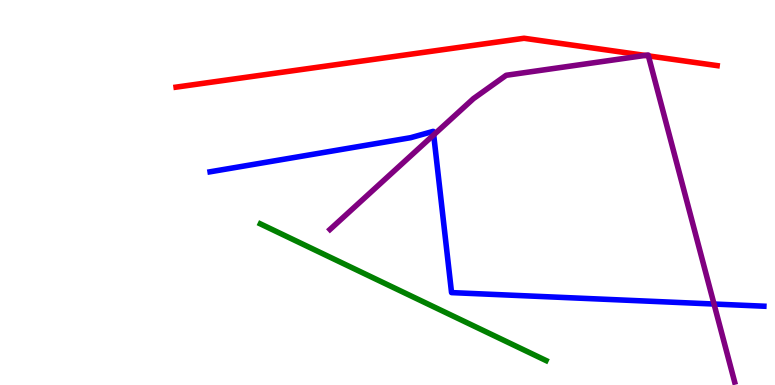[{'lines': ['blue', 'red'], 'intersections': []}, {'lines': ['green', 'red'], 'intersections': []}, {'lines': ['purple', 'red'], 'intersections': [{'x': 8.32, 'y': 8.56}, {'x': 8.37, 'y': 8.55}]}, {'lines': ['blue', 'green'], 'intersections': []}, {'lines': ['blue', 'purple'], 'intersections': [{'x': 5.6, 'y': 6.5}, {'x': 9.21, 'y': 2.1}]}, {'lines': ['green', 'purple'], 'intersections': []}]